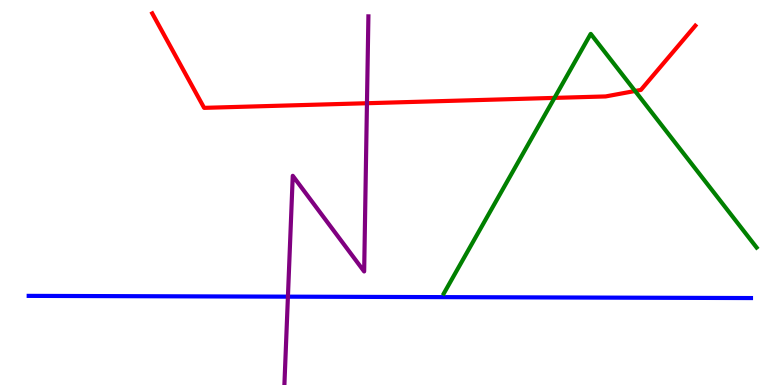[{'lines': ['blue', 'red'], 'intersections': []}, {'lines': ['green', 'red'], 'intersections': [{'x': 7.15, 'y': 7.46}, {'x': 8.19, 'y': 7.64}]}, {'lines': ['purple', 'red'], 'intersections': [{'x': 4.73, 'y': 7.32}]}, {'lines': ['blue', 'green'], 'intersections': []}, {'lines': ['blue', 'purple'], 'intersections': [{'x': 3.72, 'y': 2.29}]}, {'lines': ['green', 'purple'], 'intersections': []}]